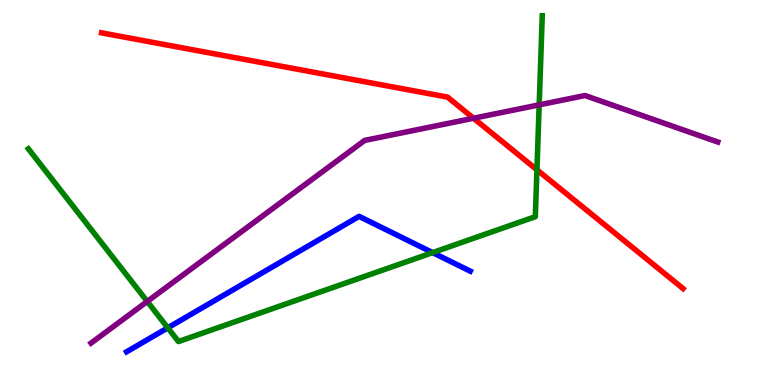[{'lines': ['blue', 'red'], 'intersections': []}, {'lines': ['green', 'red'], 'intersections': [{'x': 6.93, 'y': 5.59}]}, {'lines': ['purple', 'red'], 'intersections': [{'x': 6.11, 'y': 6.93}]}, {'lines': ['blue', 'green'], 'intersections': [{'x': 2.16, 'y': 1.49}, {'x': 5.58, 'y': 3.44}]}, {'lines': ['blue', 'purple'], 'intersections': []}, {'lines': ['green', 'purple'], 'intersections': [{'x': 1.9, 'y': 2.17}, {'x': 6.96, 'y': 7.28}]}]